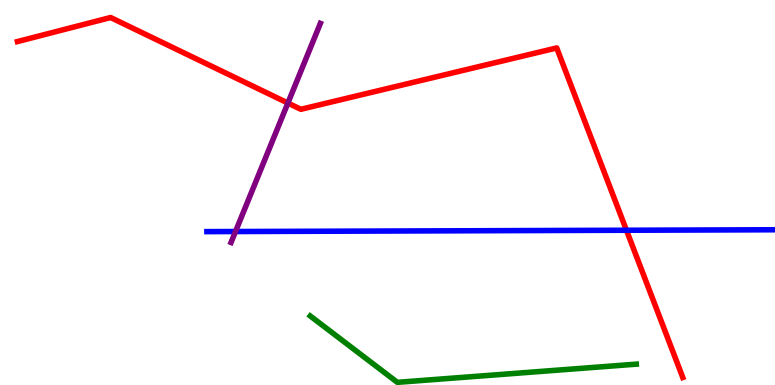[{'lines': ['blue', 'red'], 'intersections': [{'x': 8.08, 'y': 4.02}]}, {'lines': ['green', 'red'], 'intersections': []}, {'lines': ['purple', 'red'], 'intersections': [{'x': 3.71, 'y': 7.32}]}, {'lines': ['blue', 'green'], 'intersections': []}, {'lines': ['blue', 'purple'], 'intersections': [{'x': 3.04, 'y': 3.99}]}, {'lines': ['green', 'purple'], 'intersections': []}]